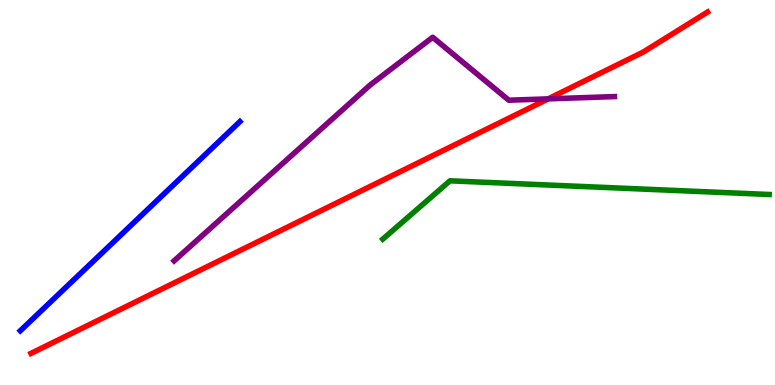[{'lines': ['blue', 'red'], 'intersections': []}, {'lines': ['green', 'red'], 'intersections': []}, {'lines': ['purple', 'red'], 'intersections': [{'x': 7.07, 'y': 7.43}]}, {'lines': ['blue', 'green'], 'intersections': []}, {'lines': ['blue', 'purple'], 'intersections': []}, {'lines': ['green', 'purple'], 'intersections': []}]